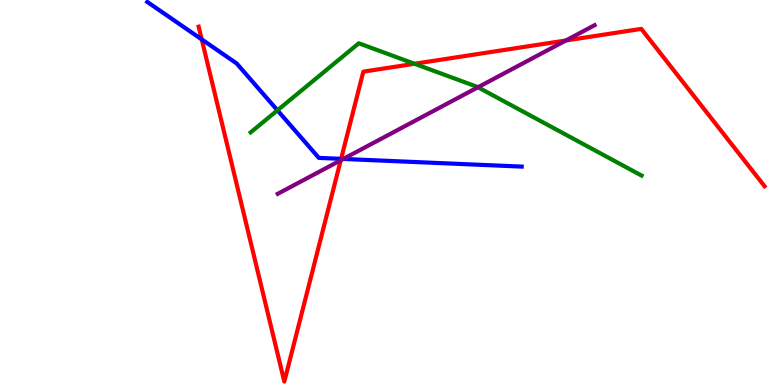[{'lines': ['blue', 'red'], 'intersections': [{'x': 2.6, 'y': 8.98}, {'x': 4.4, 'y': 5.87}]}, {'lines': ['green', 'red'], 'intersections': [{'x': 5.35, 'y': 8.34}]}, {'lines': ['purple', 'red'], 'intersections': [{'x': 4.4, 'y': 5.84}, {'x': 7.3, 'y': 8.95}]}, {'lines': ['blue', 'green'], 'intersections': [{'x': 3.58, 'y': 7.13}]}, {'lines': ['blue', 'purple'], 'intersections': [{'x': 4.43, 'y': 5.87}]}, {'lines': ['green', 'purple'], 'intersections': [{'x': 6.17, 'y': 7.73}]}]